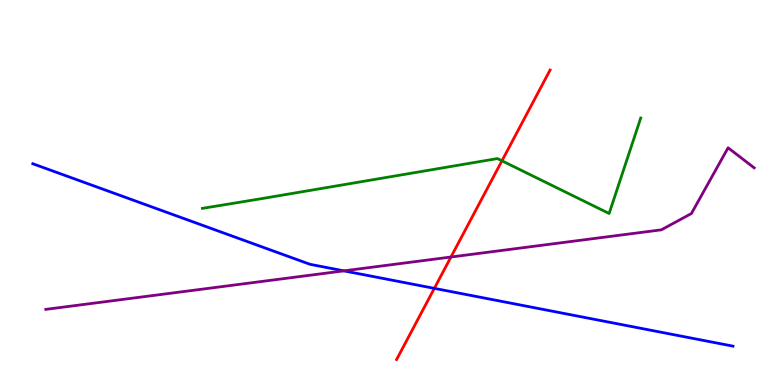[{'lines': ['blue', 'red'], 'intersections': [{'x': 5.6, 'y': 2.51}]}, {'lines': ['green', 'red'], 'intersections': [{'x': 6.48, 'y': 5.82}]}, {'lines': ['purple', 'red'], 'intersections': [{'x': 5.82, 'y': 3.32}]}, {'lines': ['blue', 'green'], 'intersections': []}, {'lines': ['blue', 'purple'], 'intersections': [{'x': 4.44, 'y': 2.96}]}, {'lines': ['green', 'purple'], 'intersections': []}]